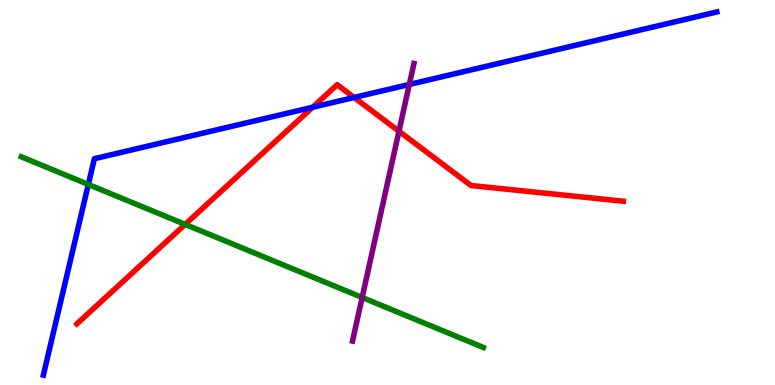[{'lines': ['blue', 'red'], 'intersections': [{'x': 4.03, 'y': 7.21}, {'x': 4.57, 'y': 7.47}]}, {'lines': ['green', 'red'], 'intersections': [{'x': 2.39, 'y': 4.17}]}, {'lines': ['purple', 'red'], 'intersections': [{'x': 5.15, 'y': 6.59}]}, {'lines': ['blue', 'green'], 'intersections': [{'x': 1.14, 'y': 5.21}]}, {'lines': ['blue', 'purple'], 'intersections': [{'x': 5.28, 'y': 7.81}]}, {'lines': ['green', 'purple'], 'intersections': [{'x': 4.67, 'y': 2.27}]}]